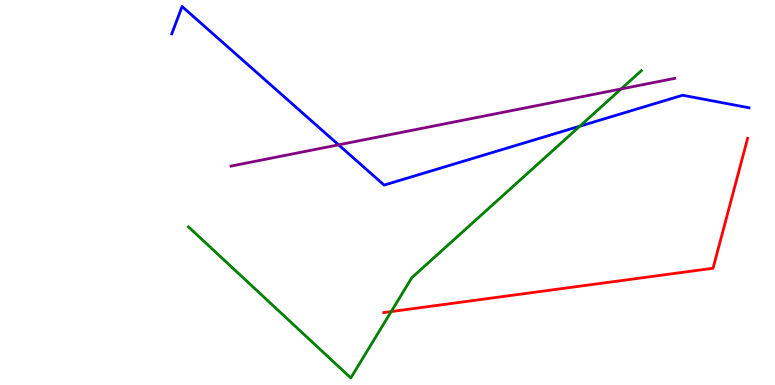[{'lines': ['blue', 'red'], 'intersections': []}, {'lines': ['green', 'red'], 'intersections': [{'x': 5.05, 'y': 1.91}]}, {'lines': ['purple', 'red'], 'intersections': []}, {'lines': ['blue', 'green'], 'intersections': [{'x': 7.48, 'y': 6.72}]}, {'lines': ['blue', 'purple'], 'intersections': [{'x': 4.37, 'y': 6.24}]}, {'lines': ['green', 'purple'], 'intersections': [{'x': 8.01, 'y': 7.69}]}]